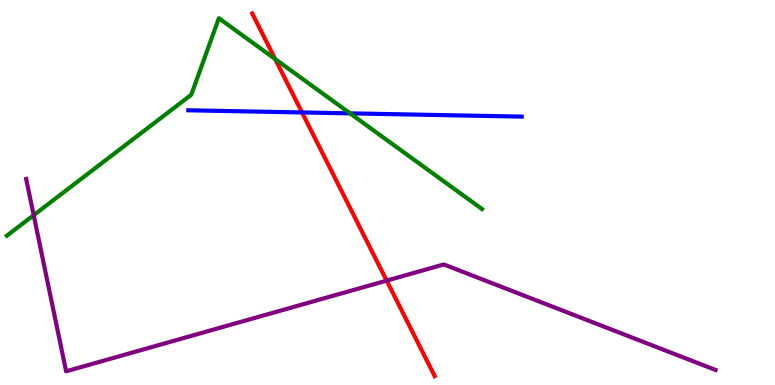[{'lines': ['blue', 'red'], 'intersections': [{'x': 3.9, 'y': 7.08}]}, {'lines': ['green', 'red'], 'intersections': [{'x': 3.55, 'y': 8.47}]}, {'lines': ['purple', 'red'], 'intersections': [{'x': 4.99, 'y': 2.71}]}, {'lines': ['blue', 'green'], 'intersections': [{'x': 4.52, 'y': 7.06}]}, {'lines': ['blue', 'purple'], 'intersections': []}, {'lines': ['green', 'purple'], 'intersections': [{'x': 0.435, 'y': 4.41}]}]